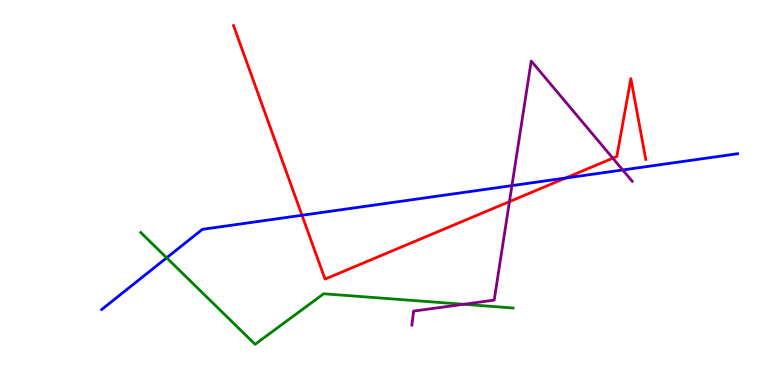[{'lines': ['blue', 'red'], 'intersections': [{'x': 3.9, 'y': 4.41}, {'x': 7.3, 'y': 5.38}]}, {'lines': ['green', 'red'], 'intersections': []}, {'lines': ['purple', 'red'], 'intersections': [{'x': 6.57, 'y': 4.76}, {'x': 7.91, 'y': 5.89}]}, {'lines': ['blue', 'green'], 'intersections': [{'x': 2.15, 'y': 3.3}]}, {'lines': ['blue', 'purple'], 'intersections': [{'x': 6.61, 'y': 5.18}, {'x': 8.04, 'y': 5.59}]}, {'lines': ['green', 'purple'], 'intersections': [{'x': 5.98, 'y': 2.1}]}]